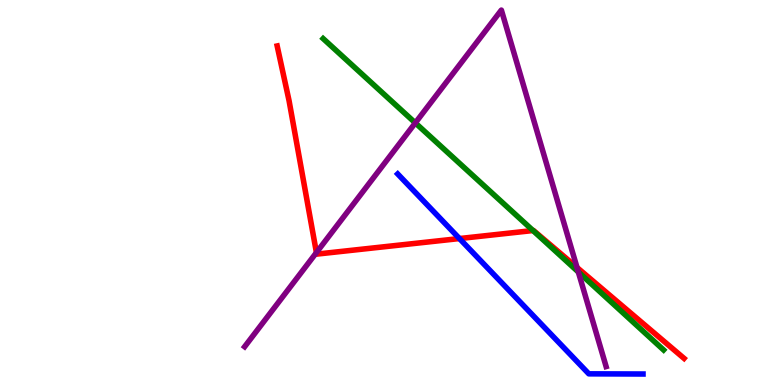[{'lines': ['blue', 'red'], 'intersections': [{'x': 5.93, 'y': 3.8}]}, {'lines': ['green', 'red'], 'intersections': [{'x': 6.88, 'y': 4.01}]}, {'lines': ['purple', 'red'], 'intersections': [{'x': 4.08, 'y': 3.44}, {'x': 7.45, 'y': 3.05}]}, {'lines': ['blue', 'green'], 'intersections': []}, {'lines': ['blue', 'purple'], 'intersections': []}, {'lines': ['green', 'purple'], 'intersections': [{'x': 5.36, 'y': 6.81}, {'x': 7.46, 'y': 2.94}]}]